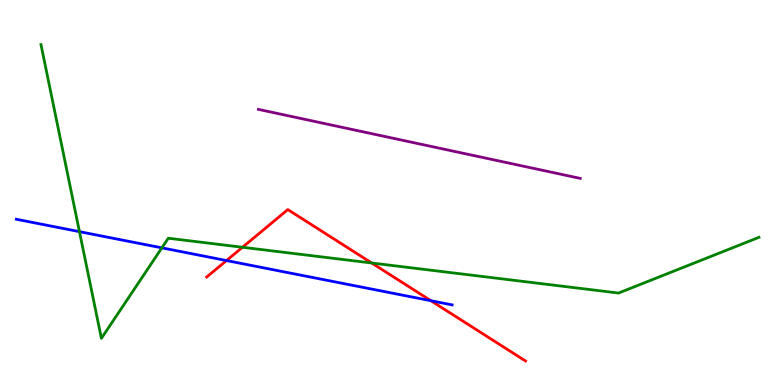[{'lines': ['blue', 'red'], 'intersections': [{'x': 2.92, 'y': 3.23}, {'x': 5.56, 'y': 2.19}]}, {'lines': ['green', 'red'], 'intersections': [{'x': 3.13, 'y': 3.58}, {'x': 4.8, 'y': 3.17}]}, {'lines': ['purple', 'red'], 'intersections': []}, {'lines': ['blue', 'green'], 'intersections': [{'x': 1.03, 'y': 3.98}, {'x': 2.09, 'y': 3.56}]}, {'lines': ['blue', 'purple'], 'intersections': []}, {'lines': ['green', 'purple'], 'intersections': []}]